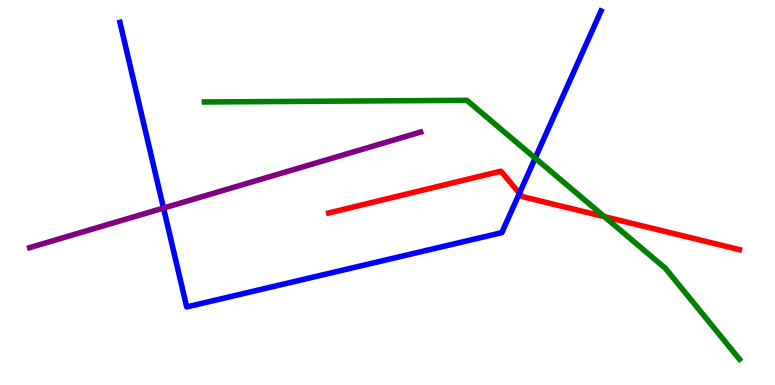[{'lines': ['blue', 'red'], 'intersections': [{'x': 6.7, 'y': 4.98}]}, {'lines': ['green', 'red'], 'intersections': [{'x': 7.8, 'y': 4.37}]}, {'lines': ['purple', 'red'], 'intersections': []}, {'lines': ['blue', 'green'], 'intersections': [{'x': 6.91, 'y': 5.89}]}, {'lines': ['blue', 'purple'], 'intersections': [{'x': 2.11, 'y': 4.6}]}, {'lines': ['green', 'purple'], 'intersections': []}]